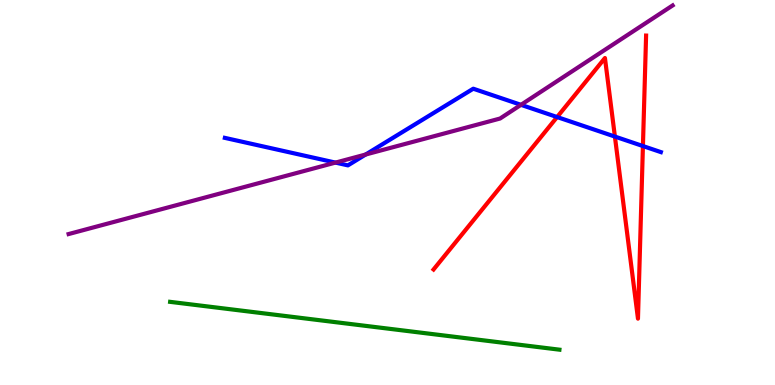[{'lines': ['blue', 'red'], 'intersections': [{'x': 7.19, 'y': 6.96}, {'x': 7.93, 'y': 6.45}, {'x': 8.3, 'y': 6.21}]}, {'lines': ['green', 'red'], 'intersections': []}, {'lines': ['purple', 'red'], 'intersections': []}, {'lines': ['blue', 'green'], 'intersections': []}, {'lines': ['blue', 'purple'], 'intersections': [{'x': 4.33, 'y': 5.78}, {'x': 4.72, 'y': 5.99}, {'x': 6.72, 'y': 7.28}]}, {'lines': ['green', 'purple'], 'intersections': []}]